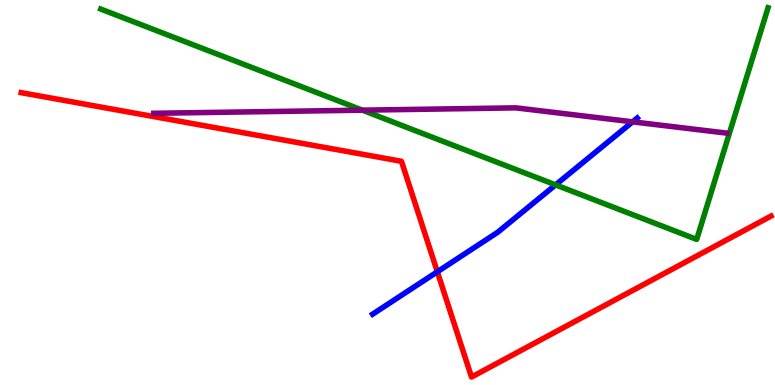[{'lines': ['blue', 'red'], 'intersections': [{'x': 5.64, 'y': 2.94}]}, {'lines': ['green', 'red'], 'intersections': []}, {'lines': ['purple', 'red'], 'intersections': []}, {'lines': ['blue', 'green'], 'intersections': [{'x': 7.17, 'y': 5.2}]}, {'lines': ['blue', 'purple'], 'intersections': [{'x': 8.16, 'y': 6.84}]}, {'lines': ['green', 'purple'], 'intersections': [{'x': 4.68, 'y': 7.14}]}]